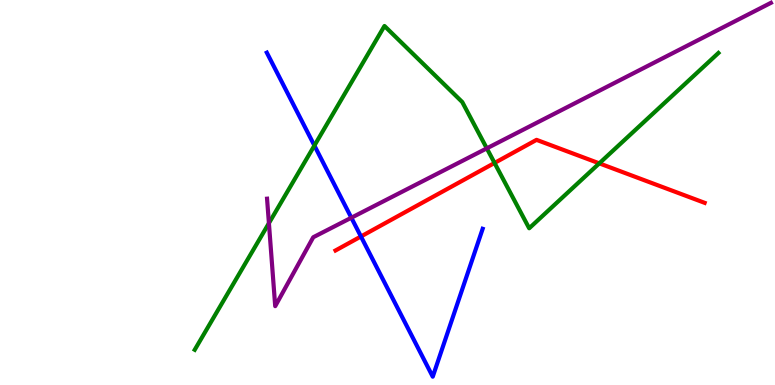[{'lines': ['blue', 'red'], 'intersections': [{'x': 4.66, 'y': 3.86}]}, {'lines': ['green', 'red'], 'intersections': [{'x': 6.38, 'y': 5.77}, {'x': 7.73, 'y': 5.76}]}, {'lines': ['purple', 'red'], 'intersections': []}, {'lines': ['blue', 'green'], 'intersections': [{'x': 4.06, 'y': 6.22}]}, {'lines': ['blue', 'purple'], 'intersections': [{'x': 4.53, 'y': 4.34}]}, {'lines': ['green', 'purple'], 'intersections': [{'x': 3.47, 'y': 4.2}, {'x': 6.28, 'y': 6.15}]}]